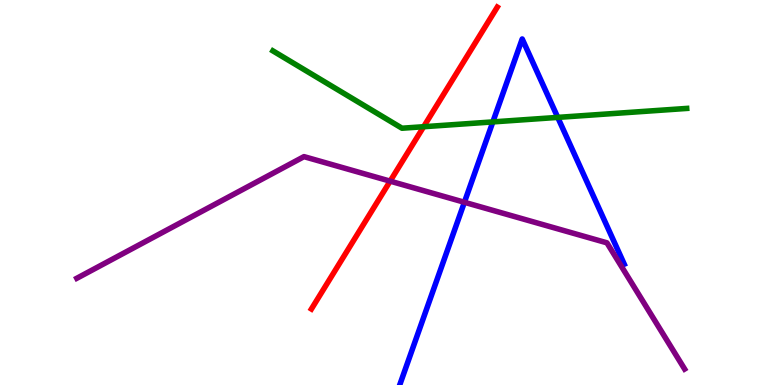[{'lines': ['blue', 'red'], 'intersections': []}, {'lines': ['green', 'red'], 'intersections': [{'x': 5.47, 'y': 6.71}]}, {'lines': ['purple', 'red'], 'intersections': [{'x': 5.03, 'y': 5.29}]}, {'lines': ['blue', 'green'], 'intersections': [{'x': 6.36, 'y': 6.83}, {'x': 7.2, 'y': 6.95}]}, {'lines': ['blue', 'purple'], 'intersections': [{'x': 5.99, 'y': 4.75}]}, {'lines': ['green', 'purple'], 'intersections': []}]